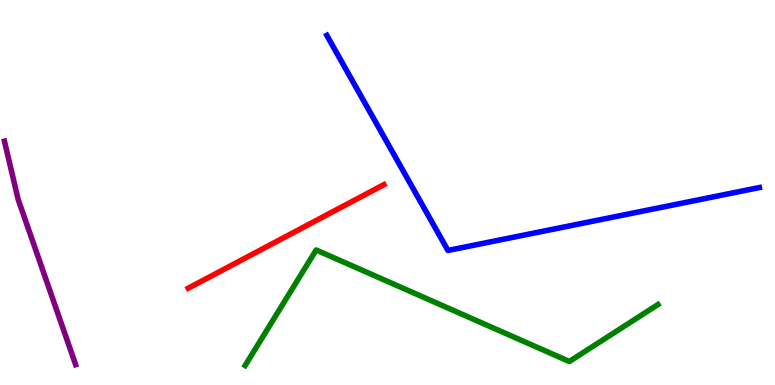[{'lines': ['blue', 'red'], 'intersections': []}, {'lines': ['green', 'red'], 'intersections': []}, {'lines': ['purple', 'red'], 'intersections': []}, {'lines': ['blue', 'green'], 'intersections': []}, {'lines': ['blue', 'purple'], 'intersections': []}, {'lines': ['green', 'purple'], 'intersections': []}]